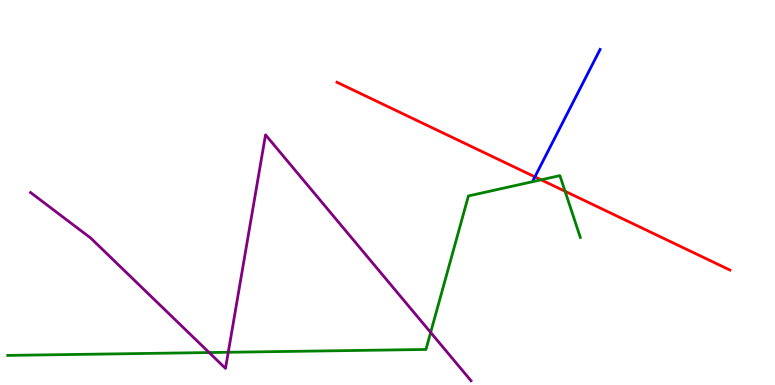[{'lines': ['blue', 'red'], 'intersections': [{'x': 6.9, 'y': 5.41}]}, {'lines': ['green', 'red'], 'intersections': [{'x': 6.98, 'y': 5.33}, {'x': 7.29, 'y': 5.03}]}, {'lines': ['purple', 'red'], 'intersections': []}, {'lines': ['blue', 'green'], 'intersections': []}, {'lines': ['blue', 'purple'], 'intersections': []}, {'lines': ['green', 'purple'], 'intersections': [{'x': 2.7, 'y': 0.843}, {'x': 2.95, 'y': 0.85}, {'x': 5.56, 'y': 1.37}]}]